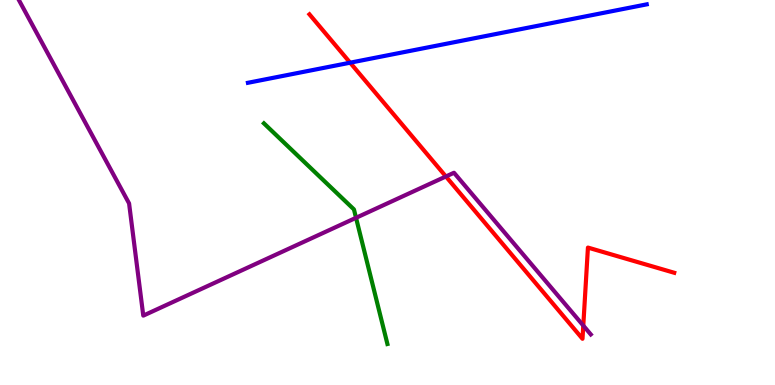[{'lines': ['blue', 'red'], 'intersections': [{'x': 4.52, 'y': 8.37}]}, {'lines': ['green', 'red'], 'intersections': []}, {'lines': ['purple', 'red'], 'intersections': [{'x': 5.75, 'y': 5.42}, {'x': 7.53, 'y': 1.54}]}, {'lines': ['blue', 'green'], 'intersections': []}, {'lines': ['blue', 'purple'], 'intersections': []}, {'lines': ['green', 'purple'], 'intersections': [{'x': 4.59, 'y': 4.34}]}]